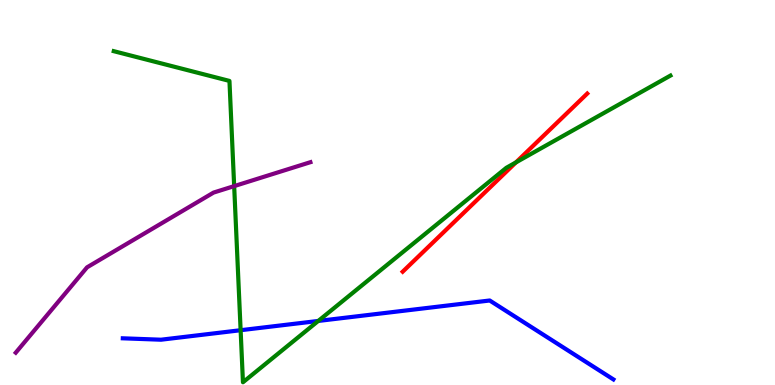[{'lines': ['blue', 'red'], 'intersections': []}, {'lines': ['green', 'red'], 'intersections': [{'x': 6.66, 'y': 5.78}]}, {'lines': ['purple', 'red'], 'intersections': []}, {'lines': ['blue', 'green'], 'intersections': [{'x': 3.1, 'y': 1.42}, {'x': 4.11, 'y': 1.66}]}, {'lines': ['blue', 'purple'], 'intersections': []}, {'lines': ['green', 'purple'], 'intersections': [{'x': 3.02, 'y': 5.17}]}]